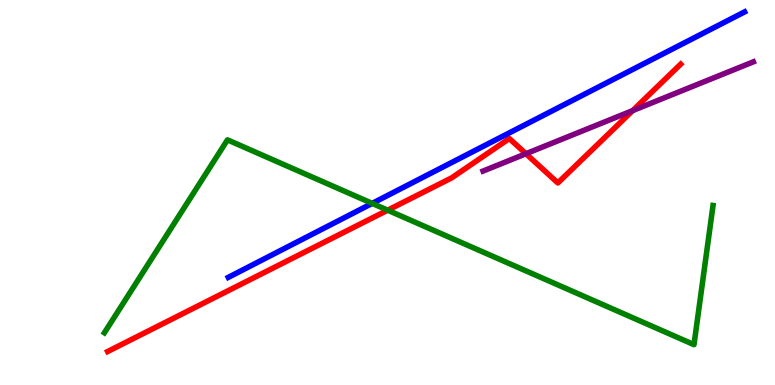[{'lines': ['blue', 'red'], 'intersections': []}, {'lines': ['green', 'red'], 'intersections': [{'x': 5.0, 'y': 4.54}]}, {'lines': ['purple', 'red'], 'intersections': [{'x': 6.79, 'y': 6.01}, {'x': 8.16, 'y': 7.13}]}, {'lines': ['blue', 'green'], 'intersections': [{'x': 4.8, 'y': 4.72}]}, {'lines': ['blue', 'purple'], 'intersections': []}, {'lines': ['green', 'purple'], 'intersections': []}]